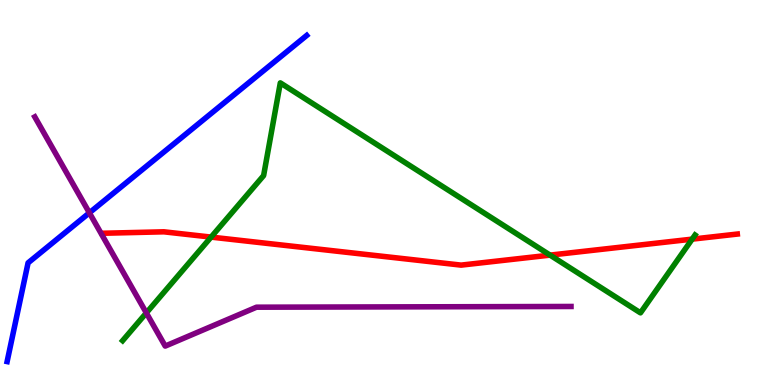[{'lines': ['blue', 'red'], 'intersections': []}, {'lines': ['green', 'red'], 'intersections': [{'x': 2.72, 'y': 3.84}, {'x': 7.1, 'y': 3.37}, {'x': 8.93, 'y': 3.79}]}, {'lines': ['purple', 'red'], 'intersections': []}, {'lines': ['blue', 'green'], 'intersections': []}, {'lines': ['blue', 'purple'], 'intersections': [{'x': 1.15, 'y': 4.47}]}, {'lines': ['green', 'purple'], 'intersections': [{'x': 1.89, 'y': 1.87}]}]